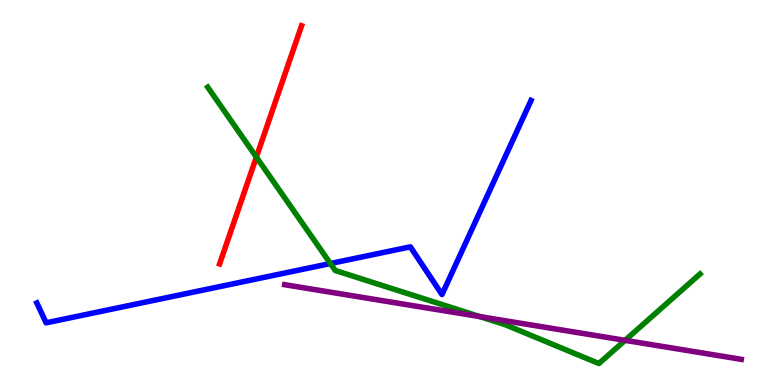[{'lines': ['blue', 'red'], 'intersections': []}, {'lines': ['green', 'red'], 'intersections': [{'x': 3.31, 'y': 5.92}]}, {'lines': ['purple', 'red'], 'intersections': []}, {'lines': ['blue', 'green'], 'intersections': [{'x': 4.26, 'y': 3.16}]}, {'lines': ['blue', 'purple'], 'intersections': []}, {'lines': ['green', 'purple'], 'intersections': [{'x': 6.19, 'y': 1.78}, {'x': 8.07, 'y': 1.16}]}]